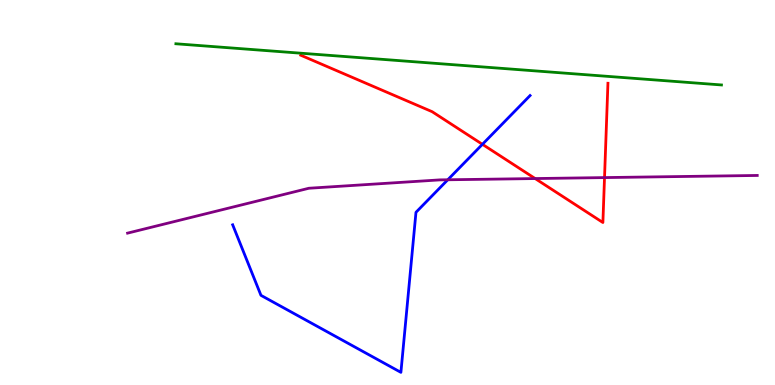[{'lines': ['blue', 'red'], 'intersections': [{'x': 6.22, 'y': 6.25}]}, {'lines': ['green', 'red'], 'intersections': []}, {'lines': ['purple', 'red'], 'intersections': [{'x': 6.91, 'y': 5.36}, {'x': 7.8, 'y': 5.39}]}, {'lines': ['blue', 'green'], 'intersections': []}, {'lines': ['blue', 'purple'], 'intersections': [{'x': 5.78, 'y': 5.33}]}, {'lines': ['green', 'purple'], 'intersections': []}]